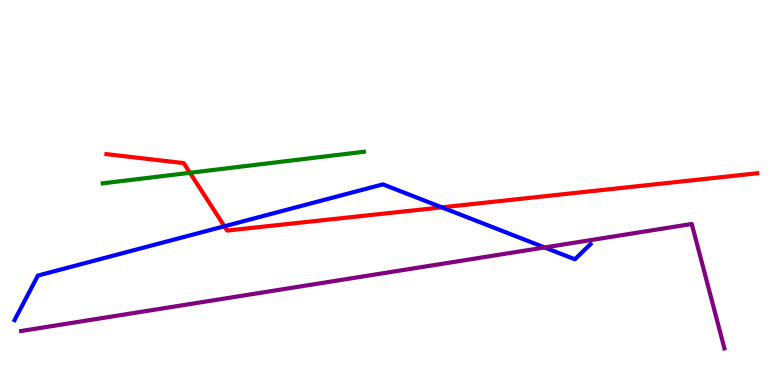[{'lines': ['blue', 'red'], 'intersections': [{'x': 2.9, 'y': 4.12}, {'x': 5.7, 'y': 4.61}]}, {'lines': ['green', 'red'], 'intersections': [{'x': 2.45, 'y': 5.51}]}, {'lines': ['purple', 'red'], 'intersections': []}, {'lines': ['blue', 'green'], 'intersections': []}, {'lines': ['blue', 'purple'], 'intersections': [{'x': 7.03, 'y': 3.57}]}, {'lines': ['green', 'purple'], 'intersections': []}]